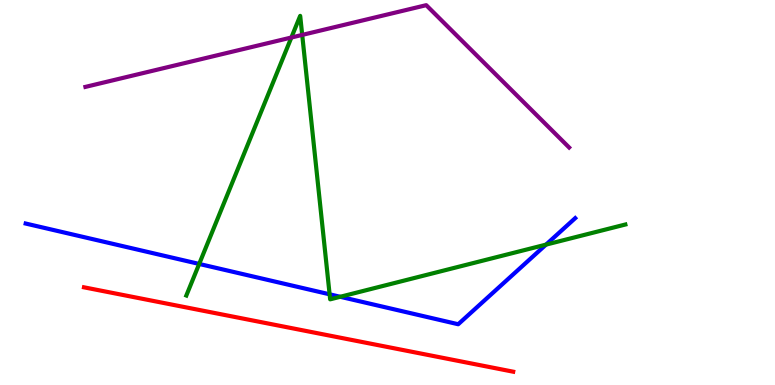[{'lines': ['blue', 'red'], 'intersections': []}, {'lines': ['green', 'red'], 'intersections': []}, {'lines': ['purple', 'red'], 'intersections': []}, {'lines': ['blue', 'green'], 'intersections': [{'x': 2.57, 'y': 3.14}, {'x': 4.25, 'y': 2.36}, {'x': 4.39, 'y': 2.29}, {'x': 7.05, 'y': 3.65}]}, {'lines': ['blue', 'purple'], 'intersections': []}, {'lines': ['green', 'purple'], 'intersections': [{'x': 3.76, 'y': 9.03}, {'x': 3.9, 'y': 9.09}]}]